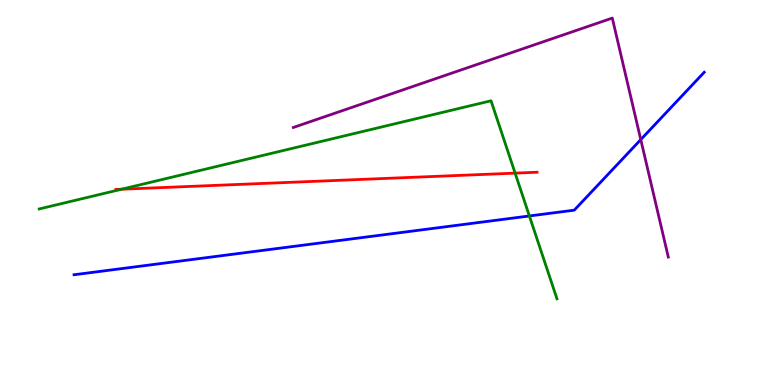[{'lines': ['blue', 'red'], 'intersections': []}, {'lines': ['green', 'red'], 'intersections': [{'x': 1.57, 'y': 5.09}, {'x': 6.65, 'y': 5.5}]}, {'lines': ['purple', 'red'], 'intersections': []}, {'lines': ['blue', 'green'], 'intersections': [{'x': 6.83, 'y': 4.39}]}, {'lines': ['blue', 'purple'], 'intersections': [{'x': 8.27, 'y': 6.37}]}, {'lines': ['green', 'purple'], 'intersections': []}]